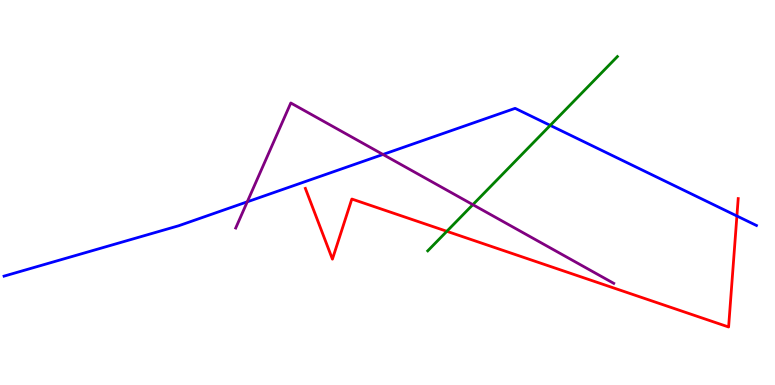[{'lines': ['blue', 'red'], 'intersections': [{'x': 9.51, 'y': 4.39}]}, {'lines': ['green', 'red'], 'intersections': [{'x': 5.77, 'y': 3.99}]}, {'lines': ['purple', 'red'], 'intersections': []}, {'lines': ['blue', 'green'], 'intersections': [{'x': 7.1, 'y': 6.74}]}, {'lines': ['blue', 'purple'], 'intersections': [{'x': 3.19, 'y': 4.76}, {'x': 4.94, 'y': 5.99}]}, {'lines': ['green', 'purple'], 'intersections': [{'x': 6.1, 'y': 4.68}]}]